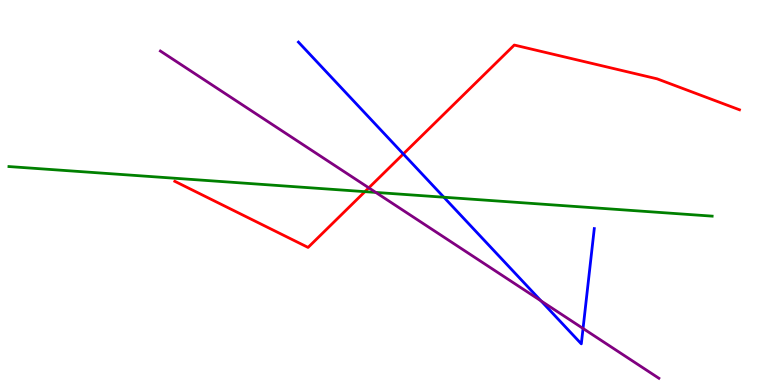[{'lines': ['blue', 'red'], 'intersections': [{'x': 5.2, 'y': 6.0}]}, {'lines': ['green', 'red'], 'intersections': [{'x': 4.71, 'y': 5.02}]}, {'lines': ['purple', 'red'], 'intersections': [{'x': 4.76, 'y': 5.12}]}, {'lines': ['blue', 'green'], 'intersections': [{'x': 5.73, 'y': 4.88}]}, {'lines': ['blue', 'purple'], 'intersections': [{'x': 6.98, 'y': 2.18}, {'x': 7.52, 'y': 1.47}]}, {'lines': ['green', 'purple'], 'intersections': [{'x': 4.85, 'y': 5.0}]}]